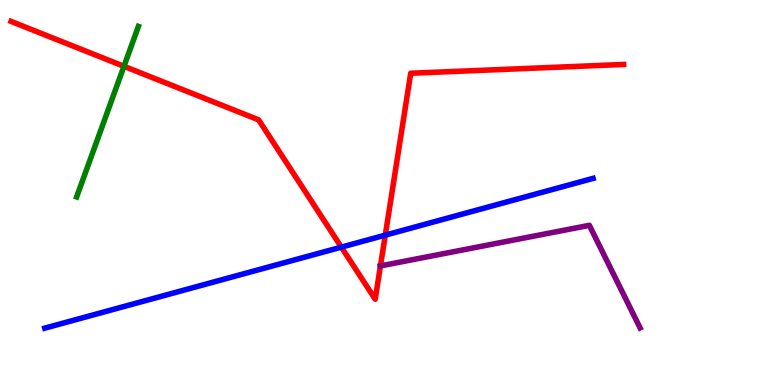[{'lines': ['blue', 'red'], 'intersections': [{'x': 4.4, 'y': 3.58}, {'x': 4.97, 'y': 3.89}]}, {'lines': ['green', 'red'], 'intersections': [{'x': 1.6, 'y': 8.28}]}, {'lines': ['purple', 'red'], 'intersections': [{'x': 4.91, 'y': 3.09}]}, {'lines': ['blue', 'green'], 'intersections': []}, {'lines': ['blue', 'purple'], 'intersections': []}, {'lines': ['green', 'purple'], 'intersections': []}]